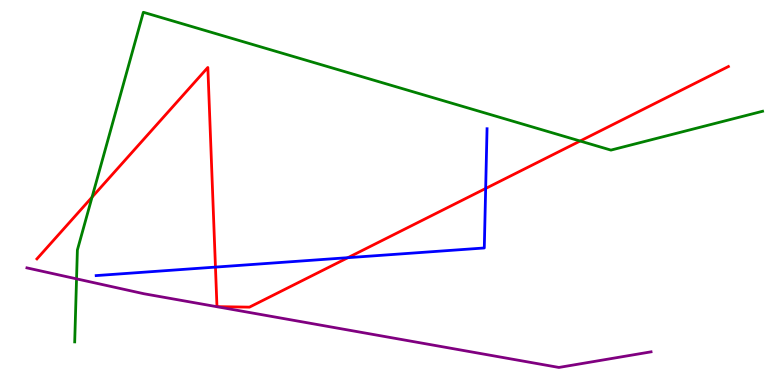[{'lines': ['blue', 'red'], 'intersections': [{'x': 2.78, 'y': 3.06}, {'x': 4.49, 'y': 3.31}, {'x': 6.27, 'y': 5.1}]}, {'lines': ['green', 'red'], 'intersections': [{'x': 1.19, 'y': 4.88}, {'x': 7.49, 'y': 6.34}]}, {'lines': ['purple', 'red'], 'intersections': []}, {'lines': ['blue', 'green'], 'intersections': []}, {'lines': ['blue', 'purple'], 'intersections': []}, {'lines': ['green', 'purple'], 'intersections': [{'x': 0.988, 'y': 2.76}]}]